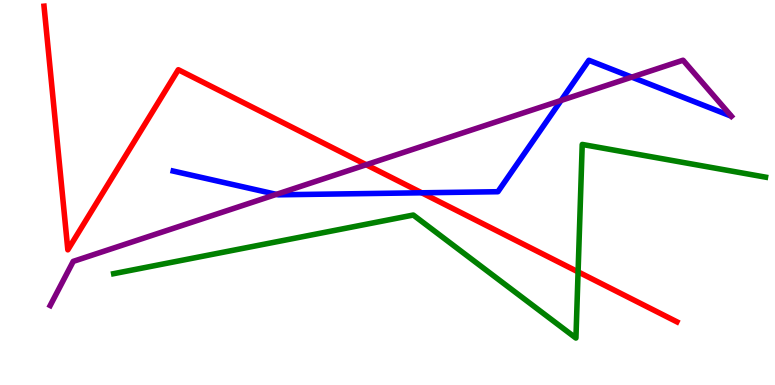[{'lines': ['blue', 'red'], 'intersections': [{'x': 5.44, 'y': 4.99}]}, {'lines': ['green', 'red'], 'intersections': [{'x': 7.46, 'y': 2.94}]}, {'lines': ['purple', 'red'], 'intersections': [{'x': 4.73, 'y': 5.72}]}, {'lines': ['blue', 'green'], 'intersections': []}, {'lines': ['blue', 'purple'], 'intersections': [{'x': 3.57, 'y': 4.95}, {'x': 7.24, 'y': 7.39}, {'x': 8.15, 'y': 8.0}]}, {'lines': ['green', 'purple'], 'intersections': []}]